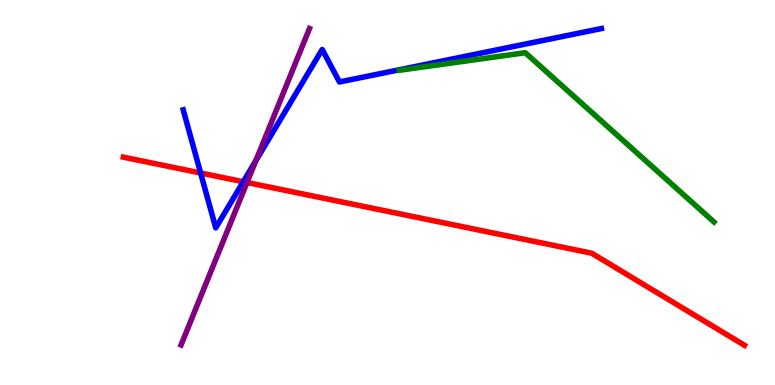[{'lines': ['blue', 'red'], 'intersections': [{'x': 2.59, 'y': 5.51}, {'x': 3.14, 'y': 5.28}]}, {'lines': ['green', 'red'], 'intersections': []}, {'lines': ['purple', 'red'], 'intersections': [{'x': 3.19, 'y': 5.26}]}, {'lines': ['blue', 'green'], 'intersections': []}, {'lines': ['blue', 'purple'], 'intersections': [{'x': 3.3, 'y': 5.83}]}, {'lines': ['green', 'purple'], 'intersections': []}]